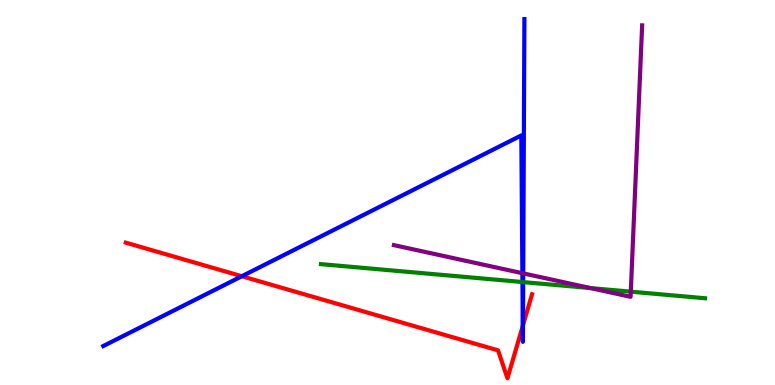[{'lines': ['blue', 'red'], 'intersections': [{'x': 3.12, 'y': 2.83}, {'x': 6.75, 'y': 1.53}, {'x': 6.75, 'y': 1.55}]}, {'lines': ['green', 'red'], 'intersections': []}, {'lines': ['purple', 'red'], 'intersections': []}, {'lines': ['blue', 'green'], 'intersections': [{'x': 6.74, 'y': 2.67}, {'x': 6.75, 'y': 2.67}]}, {'lines': ['blue', 'purple'], 'intersections': [{'x': 6.74, 'y': 2.9}, {'x': 6.75, 'y': 2.9}]}, {'lines': ['green', 'purple'], 'intersections': [{'x': 7.62, 'y': 2.52}, {'x': 8.14, 'y': 2.42}]}]